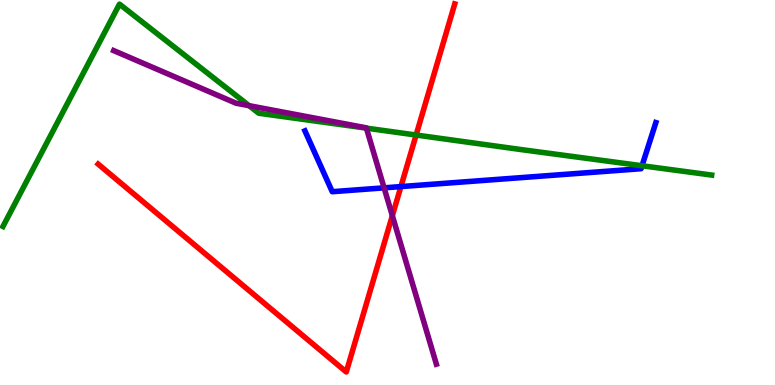[{'lines': ['blue', 'red'], 'intersections': [{'x': 5.17, 'y': 5.15}]}, {'lines': ['green', 'red'], 'intersections': [{'x': 5.37, 'y': 6.49}]}, {'lines': ['purple', 'red'], 'intersections': [{'x': 5.06, 'y': 4.4}]}, {'lines': ['blue', 'green'], 'intersections': [{'x': 8.28, 'y': 5.69}]}, {'lines': ['blue', 'purple'], 'intersections': [{'x': 4.96, 'y': 5.12}]}, {'lines': ['green', 'purple'], 'intersections': [{'x': 3.21, 'y': 7.26}, {'x': 4.73, 'y': 6.67}]}]